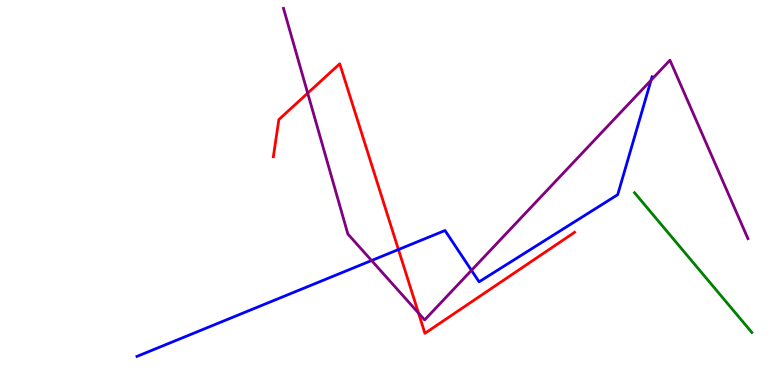[{'lines': ['blue', 'red'], 'intersections': [{'x': 5.14, 'y': 3.52}]}, {'lines': ['green', 'red'], 'intersections': []}, {'lines': ['purple', 'red'], 'intersections': [{'x': 3.97, 'y': 7.58}, {'x': 5.4, 'y': 1.87}]}, {'lines': ['blue', 'green'], 'intersections': []}, {'lines': ['blue', 'purple'], 'intersections': [{'x': 4.79, 'y': 3.23}, {'x': 6.08, 'y': 2.98}, {'x': 8.4, 'y': 7.92}]}, {'lines': ['green', 'purple'], 'intersections': []}]